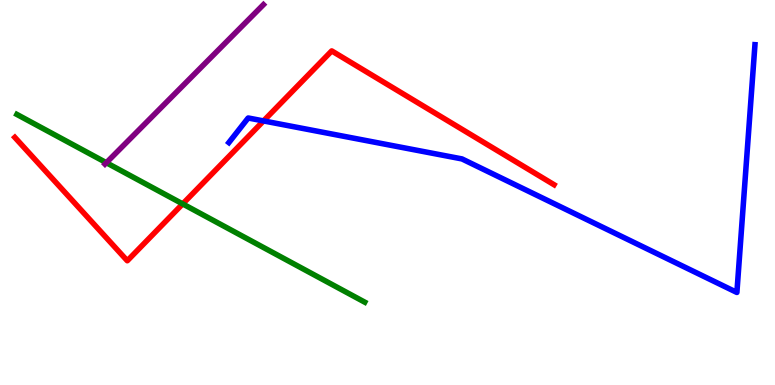[{'lines': ['blue', 'red'], 'intersections': [{'x': 3.4, 'y': 6.86}]}, {'lines': ['green', 'red'], 'intersections': [{'x': 2.36, 'y': 4.7}]}, {'lines': ['purple', 'red'], 'intersections': []}, {'lines': ['blue', 'green'], 'intersections': []}, {'lines': ['blue', 'purple'], 'intersections': []}, {'lines': ['green', 'purple'], 'intersections': [{'x': 1.37, 'y': 5.77}]}]